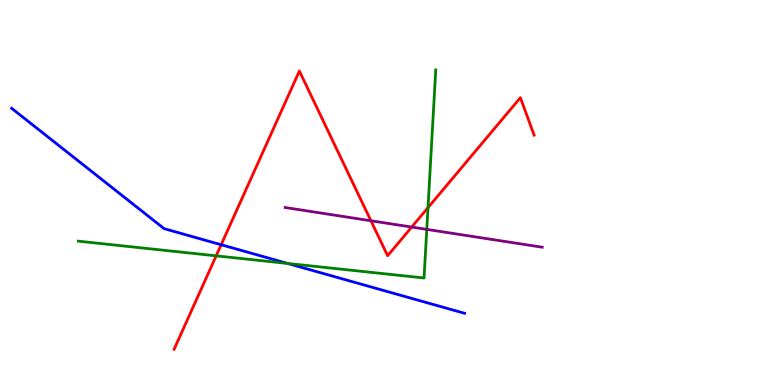[{'lines': ['blue', 'red'], 'intersections': [{'x': 2.85, 'y': 3.64}]}, {'lines': ['green', 'red'], 'intersections': [{'x': 2.79, 'y': 3.35}, {'x': 5.52, 'y': 4.61}]}, {'lines': ['purple', 'red'], 'intersections': [{'x': 4.79, 'y': 4.27}, {'x': 5.31, 'y': 4.1}]}, {'lines': ['blue', 'green'], 'intersections': [{'x': 3.71, 'y': 3.16}]}, {'lines': ['blue', 'purple'], 'intersections': []}, {'lines': ['green', 'purple'], 'intersections': [{'x': 5.51, 'y': 4.04}]}]